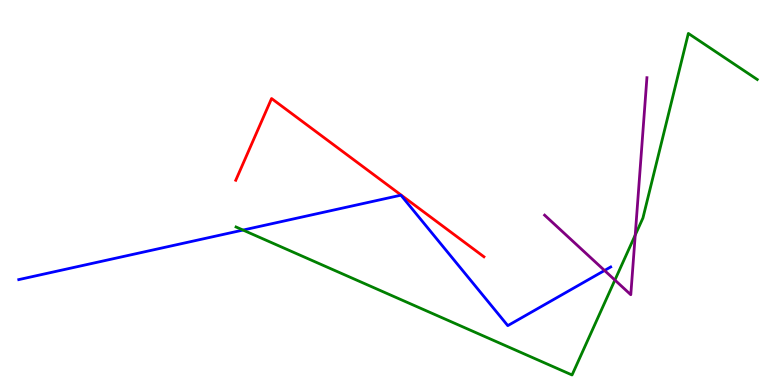[{'lines': ['blue', 'red'], 'intersections': []}, {'lines': ['green', 'red'], 'intersections': []}, {'lines': ['purple', 'red'], 'intersections': []}, {'lines': ['blue', 'green'], 'intersections': [{'x': 3.14, 'y': 4.02}]}, {'lines': ['blue', 'purple'], 'intersections': [{'x': 7.8, 'y': 2.97}]}, {'lines': ['green', 'purple'], 'intersections': [{'x': 7.93, 'y': 2.73}, {'x': 8.2, 'y': 3.89}]}]